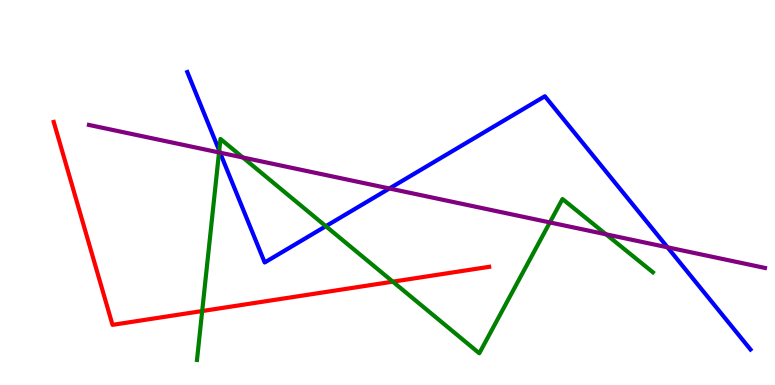[{'lines': ['blue', 'red'], 'intersections': []}, {'lines': ['green', 'red'], 'intersections': [{'x': 2.61, 'y': 1.92}, {'x': 5.07, 'y': 2.68}]}, {'lines': ['purple', 'red'], 'intersections': []}, {'lines': ['blue', 'green'], 'intersections': [{'x': 2.83, 'y': 6.09}, {'x': 4.2, 'y': 4.12}]}, {'lines': ['blue', 'purple'], 'intersections': [{'x': 2.84, 'y': 6.03}, {'x': 5.02, 'y': 5.1}, {'x': 8.61, 'y': 3.58}]}, {'lines': ['green', 'purple'], 'intersections': [{'x': 2.83, 'y': 6.04}, {'x': 3.13, 'y': 5.91}, {'x': 7.1, 'y': 4.22}, {'x': 7.82, 'y': 3.91}]}]